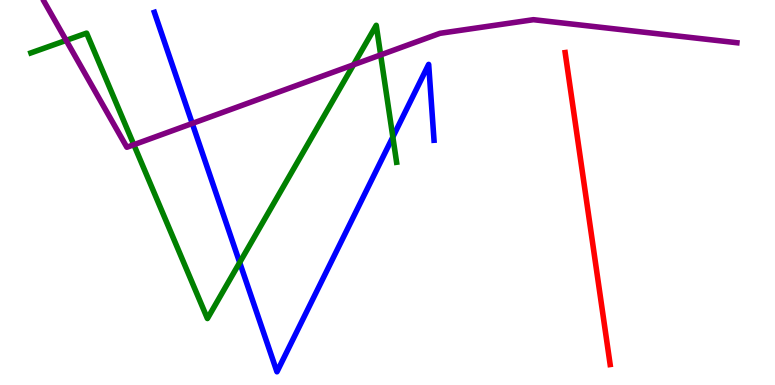[{'lines': ['blue', 'red'], 'intersections': []}, {'lines': ['green', 'red'], 'intersections': []}, {'lines': ['purple', 'red'], 'intersections': []}, {'lines': ['blue', 'green'], 'intersections': [{'x': 3.09, 'y': 3.18}, {'x': 5.07, 'y': 6.44}]}, {'lines': ['blue', 'purple'], 'intersections': [{'x': 2.48, 'y': 6.79}]}, {'lines': ['green', 'purple'], 'intersections': [{'x': 0.854, 'y': 8.95}, {'x': 1.73, 'y': 6.24}, {'x': 4.56, 'y': 8.32}, {'x': 4.91, 'y': 8.57}]}]